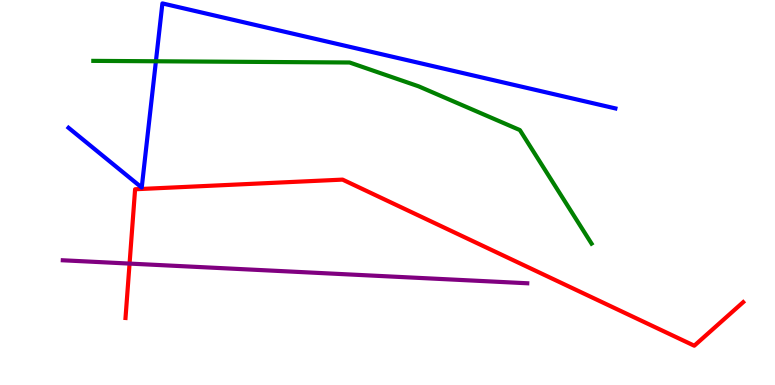[{'lines': ['blue', 'red'], 'intersections': []}, {'lines': ['green', 'red'], 'intersections': []}, {'lines': ['purple', 'red'], 'intersections': [{'x': 1.67, 'y': 3.15}]}, {'lines': ['blue', 'green'], 'intersections': [{'x': 2.01, 'y': 8.41}]}, {'lines': ['blue', 'purple'], 'intersections': []}, {'lines': ['green', 'purple'], 'intersections': []}]